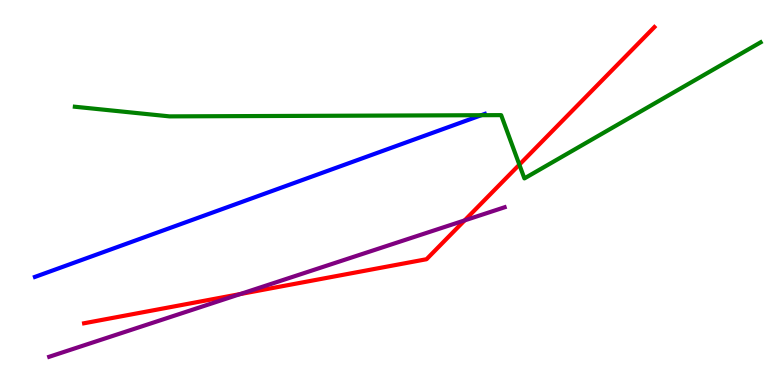[{'lines': ['blue', 'red'], 'intersections': []}, {'lines': ['green', 'red'], 'intersections': [{'x': 6.7, 'y': 5.72}]}, {'lines': ['purple', 'red'], 'intersections': [{'x': 3.1, 'y': 2.36}, {'x': 6.0, 'y': 4.28}]}, {'lines': ['blue', 'green'], 'intersections': [{'x': 6.21, 'y': 7.01}]}, {'lines': ['blue', 'purple'], 'intersections': []}, {'lines': ['green', 'purple'], 'intersections': []}]